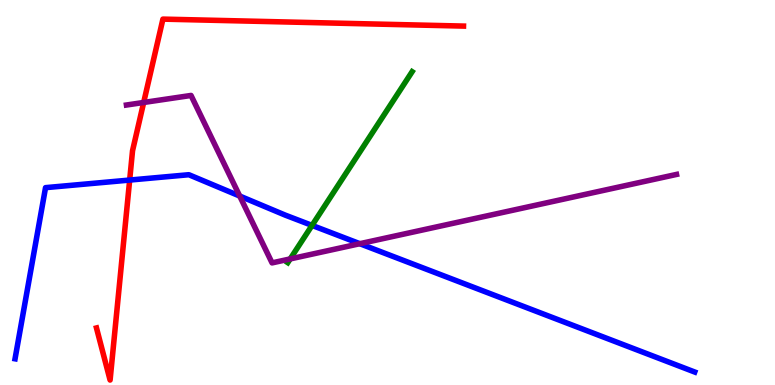[{'lines': ['blue', 'red'], 'intersections': [{'x': 1.67, 'y': 5.32}]}, {'lines': ['green', 'red'], 'intersections': []}, {'lines': ['purple', 'red'], 'intersections': [{'x': 1.85, 'y': 7.34}]}, {'lines': ['blue', 'green'], 'intersections': [{'x': 4.03, 'y': 4.15}]}, {'lines': ['blue', 'purple'], 'intersections': [{'x': 3.09, 'y': 4.91}, {'x': 4.64, 'y': 3.67}]}, {'lines': ['green', 'purple'], 'intersections': [{'x': 3.74, 'y': 3.27}]}]